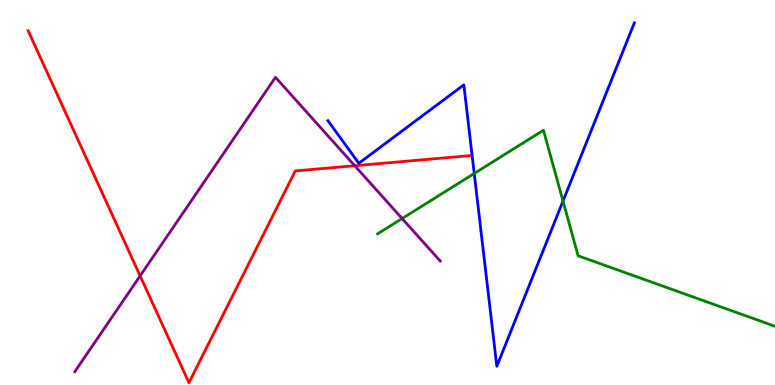[{'lines': ['blue', 'red'], 'intersections': []}, {'lines': ['green', 'red'], 'intersections': []}, {'lines': ['purple', 'red'], 'intersections': [{'x': 1.81, 'y': 2.83}, {'x': 4.58, 'y': 5.7}]}, {'lines': ['blue', 'green'], 'intersections': [{'x': 6.12, 'y': 5.49}, {'x': 7.26, 'y': 4.78}]}, {'lines': ['blue', 'purple'], 'intersections': []}, {'lines': ['green', 'purple'], 'intersections': [{'x': 5.19, 'y': 4.32}]}]